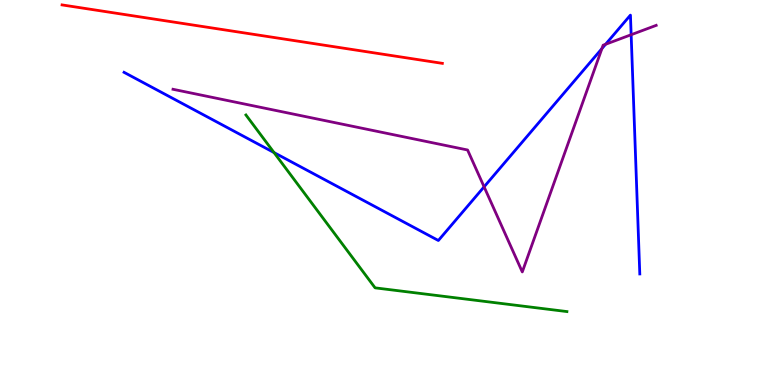[{'lines': ['blue', 'red'], 'intersections': []}, {'lines': ['green', 'red'], 'intersections': []}, {'lines': ['purple', 'red'], 'intersections': []}, {'lines': ['blue', 'green'], 'intersections': [{'x': 3.54, 'y': 6.04}]}, {'lines': ['blue', 'purple'], 'intersections': [{'x': 6.25, 'y': 5.15}, {'x': 7.77, 'y': 8.74}, {'x': 7.81, 'y': 8.85}, {'x': 8.14, 'y': 9.1}]}, {'lines': ['green', 'purple'], 'intersections': []}]